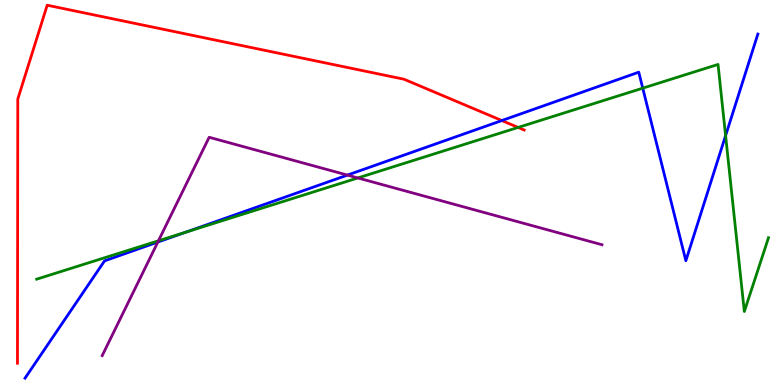[{'lines': ['blue', 'red'], 'intersections': [{'x': 6.48, 'y': 6.87}]}, {'lines': ['green', 'red'], 'intersections': [{'x': 6.69, 'y': 6.69}]}, {'lines': ['purple', 'red'], 'intersections': []}, {'lines': ['blue', 'green'], 'intersections': [{'x': 2.4, 'y': 3.97}, {'x': 8.29, 'y': 7.71}, {'x': 9.36, 'y': 6.48}]}, {'lines': ['blue', 'purple'], 'intersections': [{'x': 2.04, 'y': 3.71}, {'x': 4.48, 'y': 5.45}]}, {'lines': ['green', 'purple'], 'intersections': [{'x': 2.04, 'y': 3.75}, {'x': 4.62, 'y': 5.38}]}]